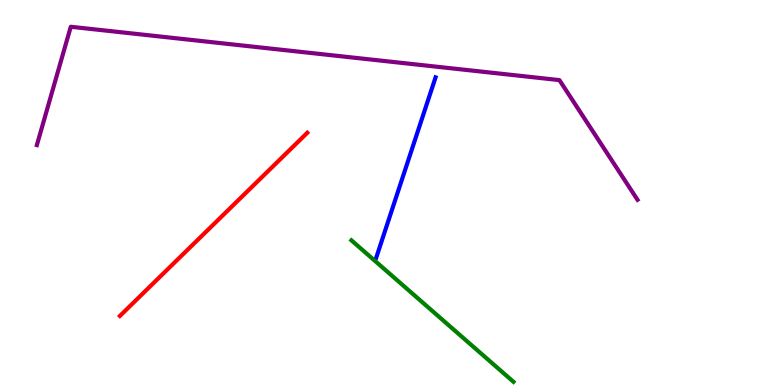[{'lines': ['blue', 'red'], 'intersections': []}, {'lines': ['green', 'red'], 'intersections': []}, {'lines': ['purple', 'red'], 'intersections': []}, {'lines': ['blue', 'green'], 'intersections': []}, {'lines': ['blue', 'purple'], 'intersections': []}, {'lines': ['green', 'purple'], 'intersections': []}]